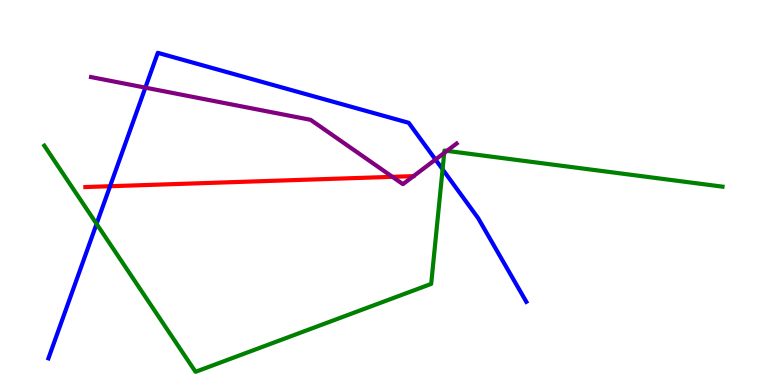[{'lines': ['blue', 'red'], 'intersections': [{'x': 1.42, 'y': 5.16}]}, {'lines': ['green', 'red'], 'intersections': []}, {'lines': ['purple', 'red'], 'intersections': [{'x': 5.06, 'y': 5.41}]}, {'lines': ['blue', 'green'], 'intersections': [{'x': 1.25, 'y': 4.19}, {'x': 5.71, 'y': 5.6}]}, {'lines': ['blue', 'purple'], 'intersections': [{'x': 1.88, 'y': 7.72}, {'x': 5.62, 'y': 5.86}]}, {'lines': ['green', 'purple'], 'intersections': [{'x': 5.73, 'y': 6.03}, {'x': 5.77, 'y': 6.08}]}]